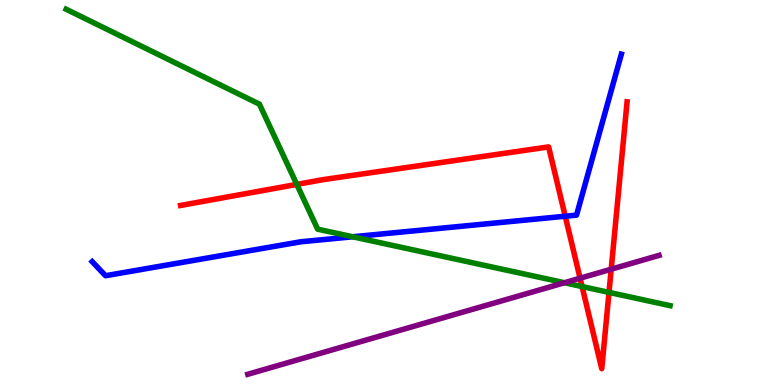[{'lines': ['blue', 'red'], 'intersections': [{'x': 7.29, 'y': 4.38}]}, {'lines': ['green', 'red'], 'intersections': [{'x': 3.83, 'y': 5.21}, {'x': 7.51, 'y': 2.56}, {'x': 7.86, 'y': 2.41}]}, {'lines': ['purple', 'red'], 'intersections': [{'x': 7.48, 'y': 2.77}, {'x': 7.89, 'y': 3.01}]}, {'lines': ['blue', 'green'], 'intersections': [{'x': 4.55, 'y': 3.85}]}, {'lines': ['blue', 'purple'], 'intersections': []}, {'lines': ['green', 'purple'], 'intersections': [{'x': 7.28, 'y': 2.66}]}]